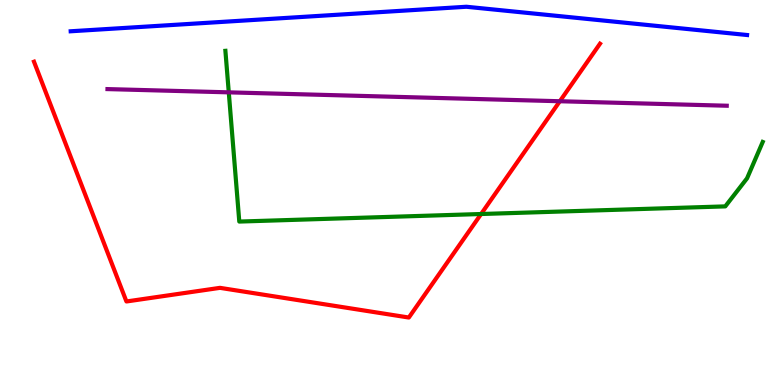[{'lines': ['blue', 'red'], 'intersections': []}, {'lines': ['green', 'red'], 'intersections': [{'x': 6.21, 'y': 4.44}]}, {'lines': ['purple', 'red'], 'intersections': [{'x': 7.22, 'y': 7.37}]}, {'lines': ['blue', 'green'], 'intersections': []}, {'lines': ['blue', 'purple'], 'intersections': []}, {'lines': ['green', 'purple'], 'intersections': [{'x': 2.95, 'y': 7.6}]}]